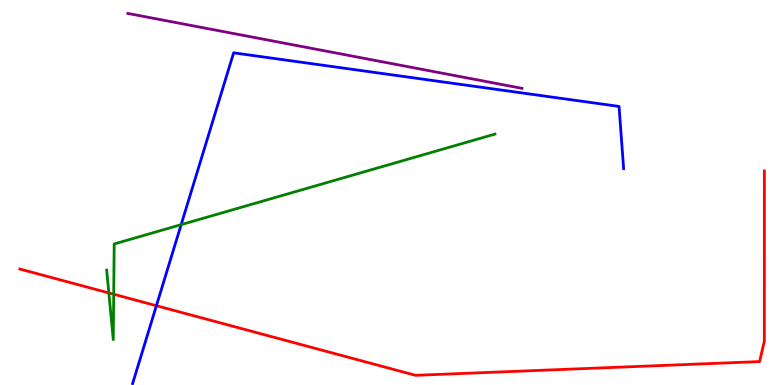[{'lines': ['blue', 'red'], 'intersections': [{'x': 2.02, 'y': 2.06}]}, {'lines': ['green', 'red'], 'intersections': [{'x': 1.4, 'y': 2.39}, {'x': 1.47, 'y': 2.36}]}, {'lines': ['purple', 'red'], 'intersections': []}, {'lines': ['blue', 'green'], 'intersections': [{'x': 2.34, 'y': 4.17}]}, {'lines': ['blue', 'purple'], 'intersections': []}, {'lines': ['green', 'purple'], 'intersections': []}]